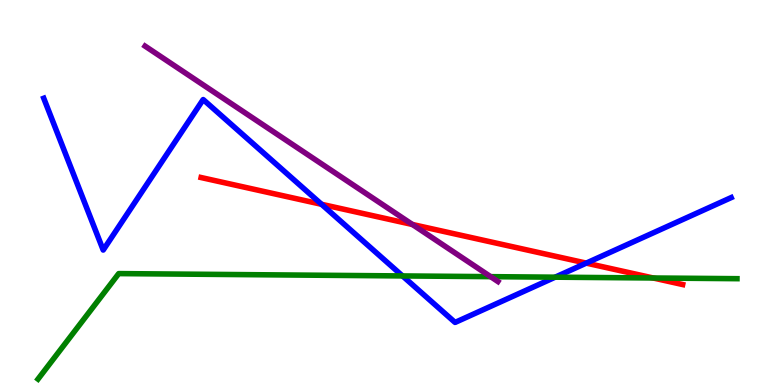[{'lines': ['blue', 'red'], 'intersections': [{'x': 4.15, 'y': 4.69}, {'x': 7.56, 'y': 3.17}]}, {'lines': ['green', 'red'], 'intersections': [{'x': 8.43, 'y': 2.78}]}, {'lines': ['purple', 'red'], 'intersections': [{'x': 5.32, 'y': 4.17}]}, {'lines': ['blue', 'green'], 'intersections': [{'x': 5.19, 'y': 2.83}, {'x': 7.16, 'y': 2.8}]}, {'lines': ['blue', 'purple'], 'intersections': []}, {'lines': ['green', 'purple'], 'intersections': [{'x': 6.33, 'y': 2.81}]}]